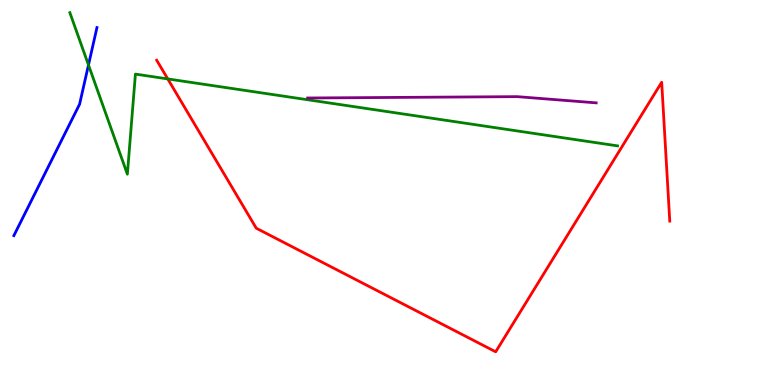[{'lines': ['blue', 'red'], 'intersections': []}, {'lines': ['green', 'red'], 'intersections': [{'x': 2.16, 'y': 7.95}]}, {'lines': ['purple', 'red'], 'intersections': []}, {'lines': ['blue', 'green'], 'intersections': [{'x': 1.14, 'y': 8.31}]}, {'lines': ['blue', 'purple'], 'intersections': []}, {'lines': ['green', 'purple'], 'intersections': []}]